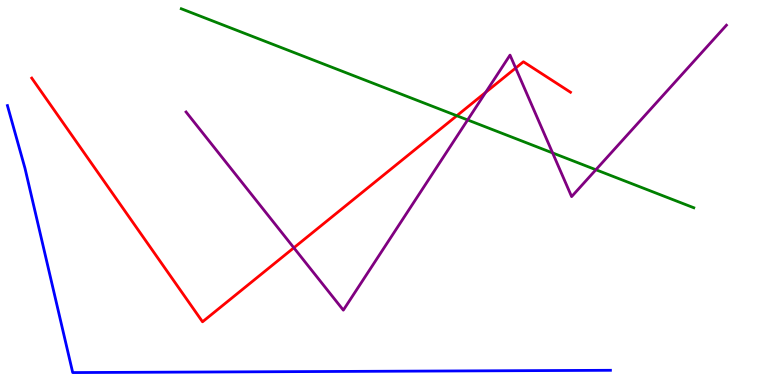[{'lines': ['blue', 'red'], 'intersections': []}, {'lines': ['green', 'red'], 'intersections': [{'x': 5.89, 'y': 6.99}]}, {'lines': ['purple', 'red'], 'intersections': [{'x': 3.79, 'y': 3.56}, {'x': 6.27, 'y': 7.6}, {'x': 6.65, 'y': 8.23}]}, {'lines': ['blue', 'green'], 'intersections': []}, {'lines': ['blue', 'purple'], 'intersections': []}, {'lines': ['green', 'purple'], 'intersections': [{'x': 6.03, 'y': 6.88}, {'x': 7.13, 'y': 6.03}, {'x': 7.69, 'y': 5.59}]}]